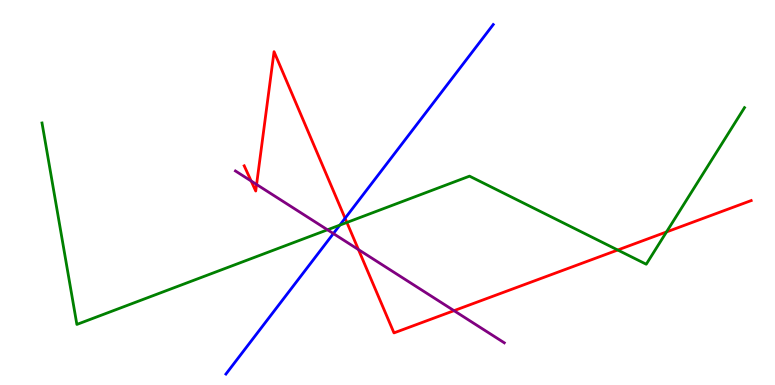[{'lines': ['blue', 'red'], 'intersections': [{'x': 4.45, 'y': 4.33}]}, {'lines': ['green', 'red'], 'intersections': [{'x': 4.48, 'y': 4.22}, {'x': 7.97, 'y': 3.51}, {'x': 8.6, 'y': 3.98}]}, {'lines': ['purple', 'red'], 'intersections': [{'x': 3.24, 'y': 5.3}, {'x': 3.31, 'y': 5.21}, {'x': 4.63, 'y': 3.52}, {'x': 5.86, 'y': 1.93}]}, {'lines': ['blue', 'green'], 'intersections': [{'x': 4.38, 'y': 4.15}]}, {'lines': ['blue', 'purple'], 'intersections': [{'x': 4.3, 'y': 3.93}]}, {'lines': ['green', 'purple'], 'intersections': [{'x': 4.23, 'y': 4.03}]}]